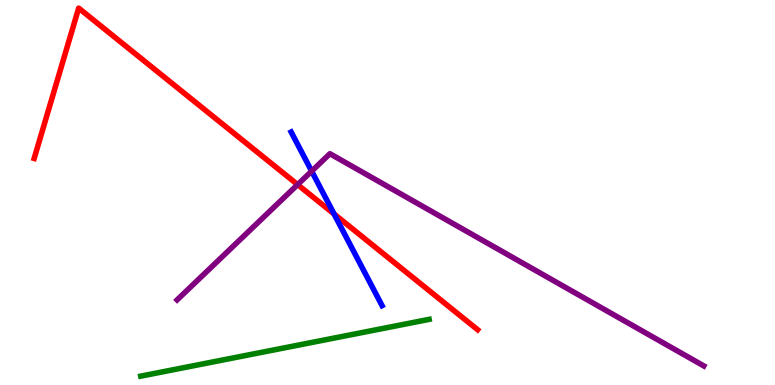[{'lines': ['blue', 'red'], 'intersections': [{'x': 4.31, 'y': 4.44}]}, {'lines': ['green', 'red'], 'intersections': []}, {'lines': ['purple', 'red'], 'intersections': [{'x': 3.84, 'y': 5.2}]}, {'lines': ['blue', 'green'], 'intersections': []}, {'lines': ['blue', 'purple'], 'intersections': [{'x': 4.02, 'y': 5.55}]}, {'lines': ['green', 'purple'], 'intersections': []}]